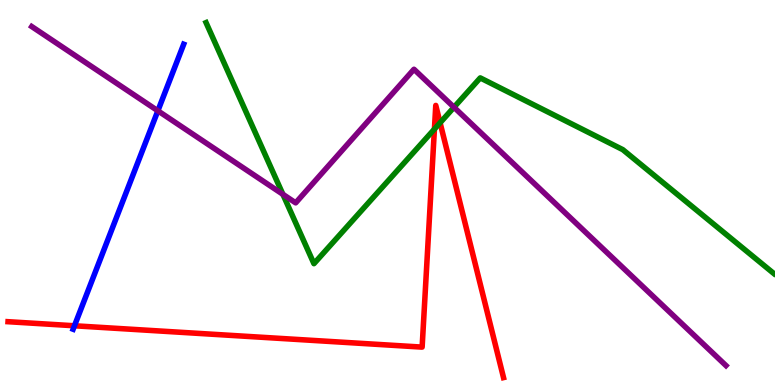[{'lines': ['blue', 'red'], 'intersections': [{'x': 0.961, 'y': 1.54}]}, {'lines': ['green', 'red'], 'intersections': [{'x': 5.61, 'y': 6.65}, {'x': 5.68, 'y': 6.81}]}, {'lines': ['purple', 'red'], 'intersections': []}, {'lines': ['blue', 'green'], 'intersections': []}, {'lines': ['blue', 'purple'], 'intersections': [{'x': 2.04, 'y': 7.12}]}, {'lines': ['green', 'purple'], 'intersections': [{'x': 3.65, 'y': 4.95}, {'x': 5.86, 'y': 7.21}]}]